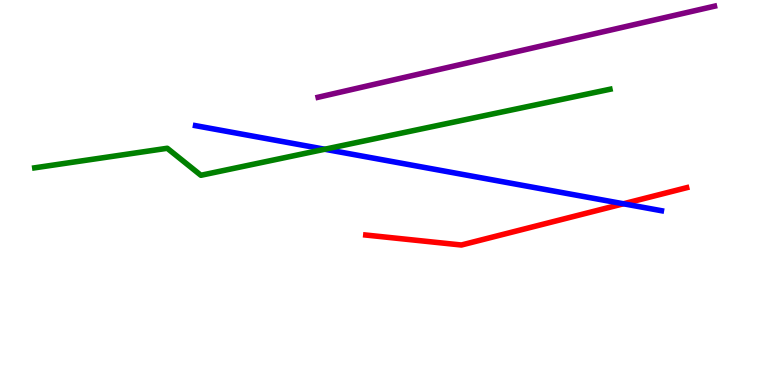[{'lines': ['blue', 'red'], 'intersections': [{'x': 8.04, 'y': 4.71}]}, {'lines': ['green', 'red'], 'intersections': []}, {'lines': ['purple', 'red'], 'intersections': []}, {'lines': ['blue', 'green'], 'intersections': [{'x': 4.19, 'y': 6.12}]}, {'lines': ['blue', 'purple'], 'intersections': []}, {'lines': ['green', 'purple'], 'intersections': []}]